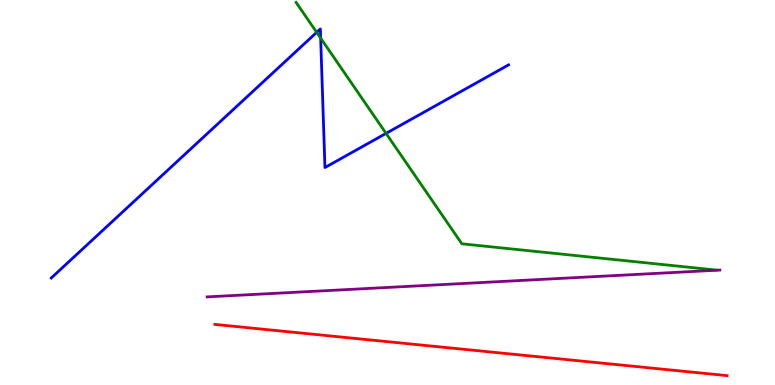[{'lines': ['blue', 'red'], 'intersections': []}, {'lines': ['green', 'red'], 'intersections': []}, {'lines': ['purple', 'red'], 'intersections': []}, {'lines': ['blue', 'green'], 'intersections': [{'x': 4.09, 'y': 9.16}, {'x': 4.14, 'y': 9.01}, {'x': 4.98, 'y': 6.54}]}, {'lines': ['blue', 'purple'], 'intersections': []}, {'lines': ['green', 'purple'], 'intersections': []}]